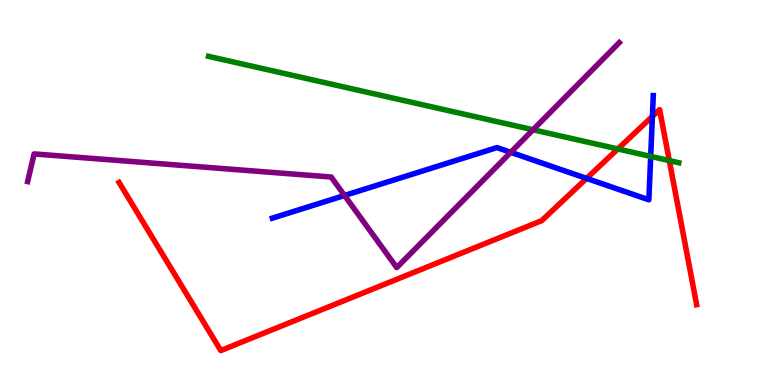[{'lines': ['blue', 'red'], 'intersections': [{'x': 7.57, 'y': 5.37}, {'x': 8.42, 'y': 6.98}]}, {'lines': ['green', 'red'], 'intersections': [{'x': 7.97, 'y': 6.13}, {'x': 8.64, 'y': 5.83}]}, {'lines': ['purple', 'red'], 'intersections': []}, {'lines': ['blue', 'green'], 'intersections': [{'x': 8.4, 'y': 5.94}]}, {'lines': ['blue', 'purple'], 'intersections': [{'x': 4.45, 'y': 4.92}, {'x': 6.59, 'y': 6.04}]}, {'lines': ['green', 'purple'], 'intersections': [{'x': 6.88, 'y': 6.63}]}]